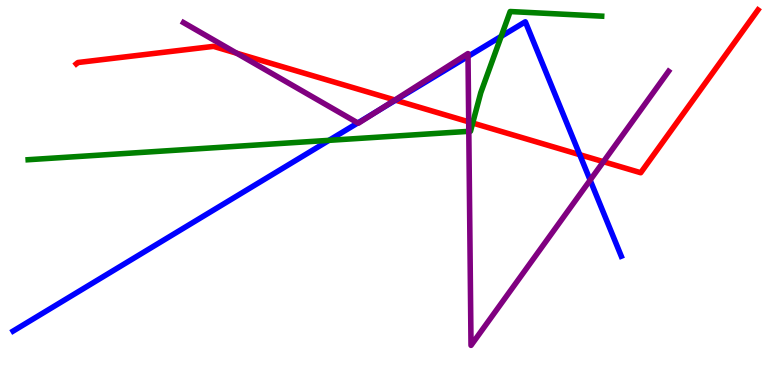[{'lines': ['blue', 'red'], 'intersections': [{'x': 5.1, 'y': 7.4}, {'x': 7.48, 'y': 5.98}]}, {'lines': ['green', 'red'], 'intersections': [{'x': 6.1, 'y': 6.8}]}, {'lines': ['purple', 'red'], 'intersections': [{'x': 3.05, 'y': 8.62}, {'x': 5.1, 'y': 7.4}, {'x': 6.05, 'y': 6.84}, {'x': 7.79, 'y': 5.8}]}, {'lines': ['blue', 'green'], 'intersections': [{'x': 4.25, 'y': 6.35}, {'x': 6.47, 'y': 9.06}]}, {'lines': ['blue', 'purple'], 'intersections': [{'x': 4.62, 'y': 6.81}, {'x': 4.87, 'y': 7.11}, {'x': 6.04, 'y': 8.54}, {'x': 7.61, 'y': 5.32}]}, {'lines': ['green', 'purple'], 'intersections': [{'x': 6.05, 'y': 6.59}]}]